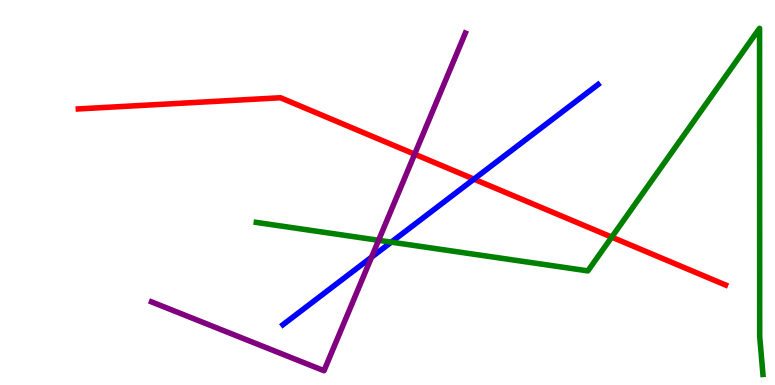[{'lines': ['blue', 'red'], 'intersections': [{'x': 6.12, 'y': 5.35}]}, {'lines': ['green', 'red'], 'intersections': [{'x': 7.89, 'y': 3.84}]}, {'lines': ['purple', 'red'], 'intersections': [{'x': 5.35, 'y': 6.0}]}, {'lines': ['blue', 'green'], 'intersections': [{'x': 5.05, 'y': 3.71}]}, {'lines': ['blue', 'purple'], 'intersections': [{'x': 4.79, 'y': 3.32}]}, {'lines': ['green', 'purple'], 'intersections': [{'x': 4.89, 'y': 3.76}]}]